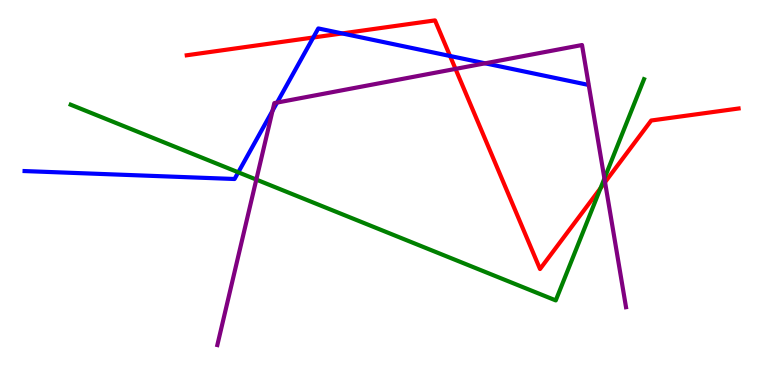[{'lines': ['blue', 'red'], 'intersections': [{'x': 4.04, 'y': 9.03}, {'x': 4.42, 'y': 9.13}, {'x': 5.81, 'y': 8.55}]}, {'lines': ['green', 'red'], 'intersections': [{'x': 7.75, 'y': 5.11}]}, {'lines': ['purple', 'red'], 'intersections': [{'x': 5.88, 'y': 8.21}, {'x': 7.81, 'y': 5.27}]}, {'lines': ['blue', 'green'], 'intersections': [{'x': 3.07, 'y': 5.52}]}, {'lines': ['blue', 'purple'], 'intersections': [{'x': 3.52, 'y': 7.12}, {'x': 3.58, 'y': 7.34}, {'x': 6.26, 'y': 8.36}]}, {'lines': ['green', 'purple'], 'intersections': [{'x': 3.31, 'y': 5.34}, {'x': 7.8, 'y': 5.36}]}]